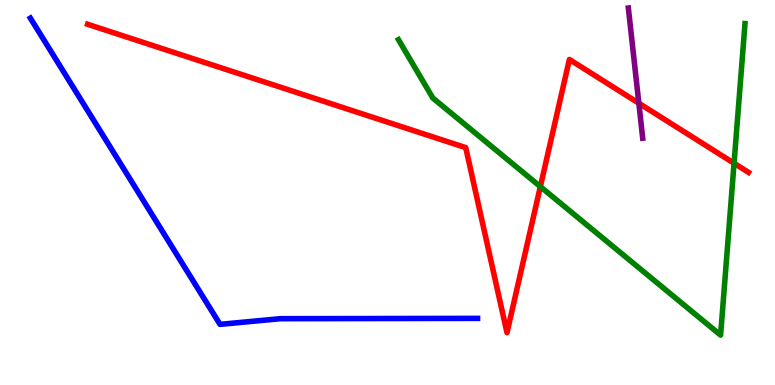[{'lines': ['blue', 'red'], 'intersections': []}, {'lines': ['green', 'red'], 'intersections': [{'x': 6.97, 'y': 5.15}, {'x': 9.47, 'y': 5.76}]}, {'lines': ['purple', 'red'], 'intersections': [{'x': 8.24, 'y': 7.32}]}, {'lines': ['blue', 'green'], 'intersections': []}, {'lines': ['blue', 'purple'], 'intersections': []}, {'lines': ['green', 'purple'], 'intersections': []}]